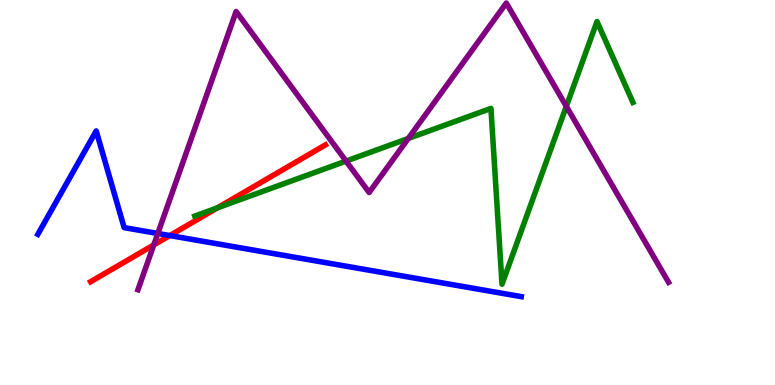[{'lines': ['blue', 'red'], 'intersections': [{'x': 2.19, 'y': 3.88}]}, {'lines': ['green', 'red'], 'intersections': [{'x': 2.8, 'y': 4.6}]}, {'lines': ['purple', 'red'], 'intersections': [{'x': 1.98, 'y': 3.64}]}, {'lines': ['blue', 'green'], 'intersections': []}, {'lines': ['blue', 'purple'], 'intersections': [{'x': 2.04, 'y': 3.94}]}, {'lines': ['green', 'purple'], 'intersections': [{'x': 4.47, 'y': 5.82}, {'x': 5.27, 'y': 6.4}, {'x': 7.31, 'y': 7.24}]}]